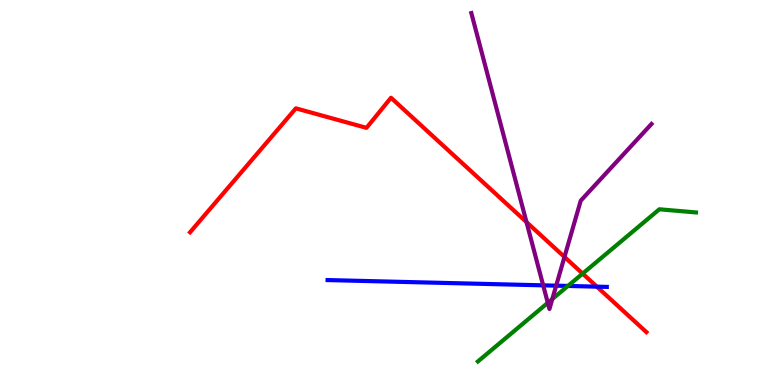[{'lines': ['blue', 'red'], 'intersections': [{'x': 7.7, 'y': 2.55}]}, {'lines': ['green', 'red'], 'intersections': [{'x': 7.52, 'y': 2.89}]}, {'lines': ['purple', 'red'], 'intersections': [{'x': 6.79, 'y': 4.23}, {'x': 7.28, 'y': 3.33}]}, {'lines': ['blue', 'green'], 'intersections': [{'x': 7.33, 'y': 2.57}]}, {'lines': ['blue', 'purple'], 'intersections': [{'x': 7.01, 'y': 2.59}, {'x': 7.18, 'y': 2.58}]}, {'lines': ['green', 'purple'], 'intersections': [{'x': 7.07, 'y': 2.13}, {'x': 7.13, 'y': 2.23}]}]